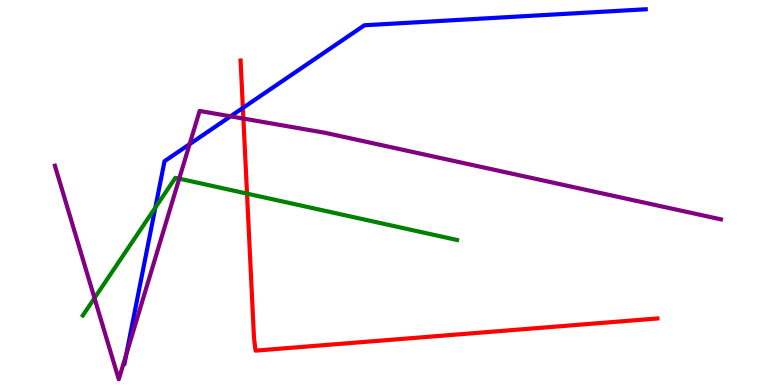[{'lines': ['blue', 'red'], 'intersections': [{'x': 3.13, 'y': 7.2}]}, {'lines': ['green', 'red'], 'intersections': [{'x': 3.19, 'y': 4.97}]}, {'lines': ['purple', 'red'], 'intersections': [{'x': 3.14, 'y': 6.92}]}, {'lines': ['blue', 'green'], 'intersections': [{'x': 2.0, 'y': 4.61}]}, {'lines': ['blue', 'purple'], 'intersections': [{'x': 1.63, 'y': 0.796}, {'x': 2.45, 'y': 6.26}, {'x': 2.97, 'y': 6.98}]}, {'lines': ['green', 'purple'], 'intersections': [{'x': 1.22, 'y': 2.26}, {'x': 2.31, 'y': 5.36}]}]